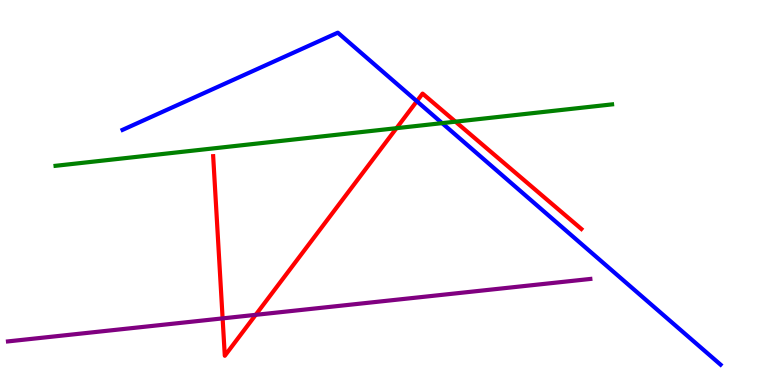[{'lines': ['blue', 'red'], 'intersections': [{'x': 5.38, 'y': 7.37}]}, {'lines': ['green', 'red'], 'intersections': [{'x': 5.12, 'y': 6.67}, {'x': 5.88, 'y': 6.84}]}, {'lines': ['purple', 'red'], 'intersections': [{'x': 2.87, 'y': 1.73}, {'x': 3.3, 'y': 1.82}]}, {'lines': ['blue', 'green'], 'intersections': [{'x': 5.7, 'y': 6.8}]}, {'lines': ['blue', 'purple'], 'intersections': []}, {'lines': ['green', 'purple'], 'intersections': []}]